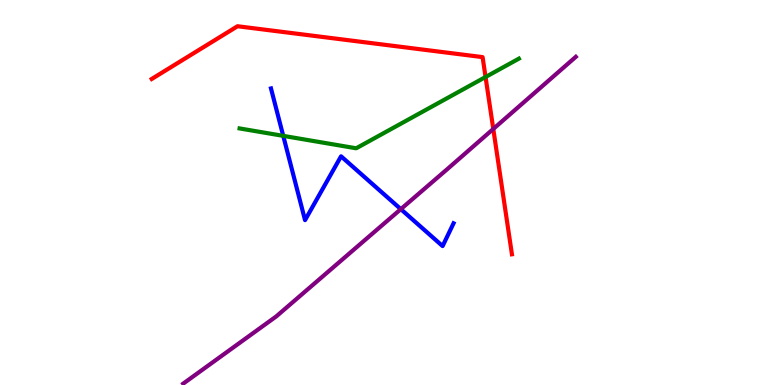[{'lines': ['blue', 'red'], 'intersections': []}, {'lines': ['green', 'red'], 'intersections': [{'x': 6.27, 'y': 8.0}]}, {'lines': ['purple', 'red'], 'intersections': [{'x': 6.36, 'y': 6.65}]}, {'lines': ['blue', 'green'], 'intersections': [{'x': 3.65, 'y': 6.47}]}, {'lines': ['blue', 'purple'], 'intersections': [{'x': 5.17, 'y': 4.57}]}, {'lines': ['green', 'purple'], 'intersections': []}]